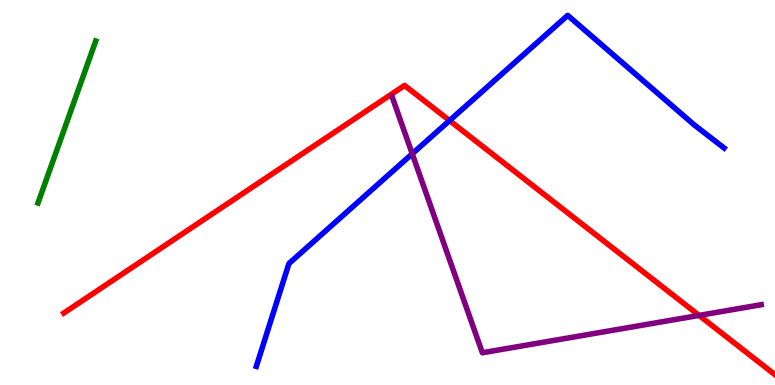[{'lines': ['blue', 'red'], 'intersections': [{'x': 5.8, 'y': 6.87}]}, {'lines': ['green', 'red'], 'intersections': []}, {'lines': ['purple', 'red'], 'intersections': [{'x': 9.02, 'y': 1.81}]}, {'lines': ['blue', 'green'], 'intersections': []}, {'lines': ['blue', 'purple'], 'intersections': [{'x': 5.32, 'y': 6.01}]}, {'lines': ['green', 'purple'], 'intersections': []}]